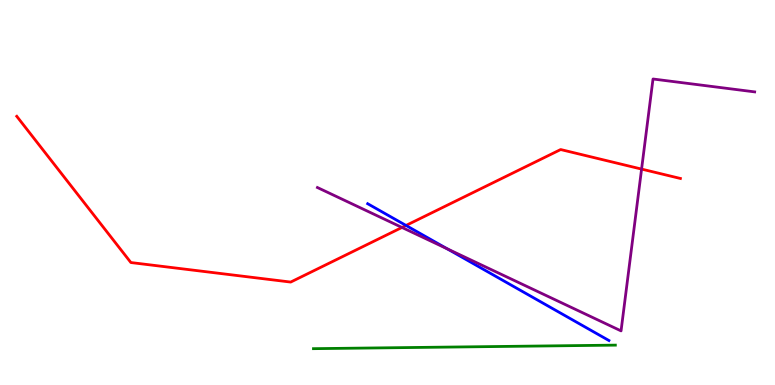[{'lines': ['blue', 'red'], 'intersections': [{'x': 5.24, 'y': 4.14}]}, {'lines': ['green', 'red'], 'intersections': []}, {'lines': ['purple', 'red'], 'intersections': [{'x': 5.19, 'y': 4.09}, {'x': 8.28, 'y': 5.61}]}, {'lines': ['blue', 'green'], 'intersections': []}, {'lines': ['blue', 'purple'], 'intersections': [{'x': 5.77, 'y': 3.54}]}, {'lines': ['green', 'purple'], 'intersections': []}]